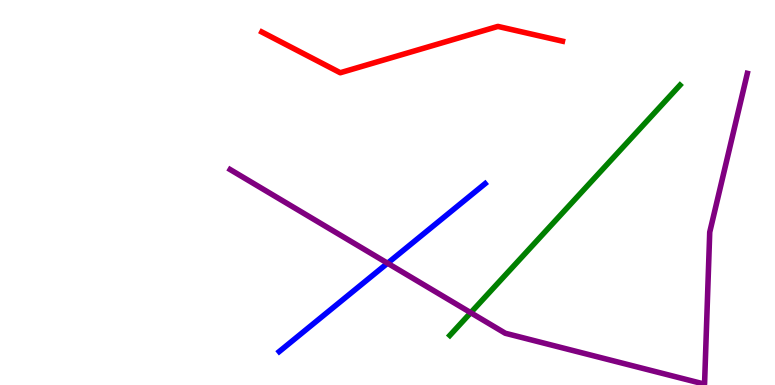[{'lines': ['blue', 'red'], 'intersections': []}, {'lines': ['green', 'red'], 'intersections': []}, {'lines': ['purple', 'red'], 'intersections': []}, {'lines': ['blue', 'green'], 'intersections': []}, {'lines': ['blue', 'purple'], 'intersections': [{'x': 5.0, 'y': 3.16}]}, {'lines': ['green', 'purple'], 'intersections': [{'x': 6.07, 'y': 1.88}]}]